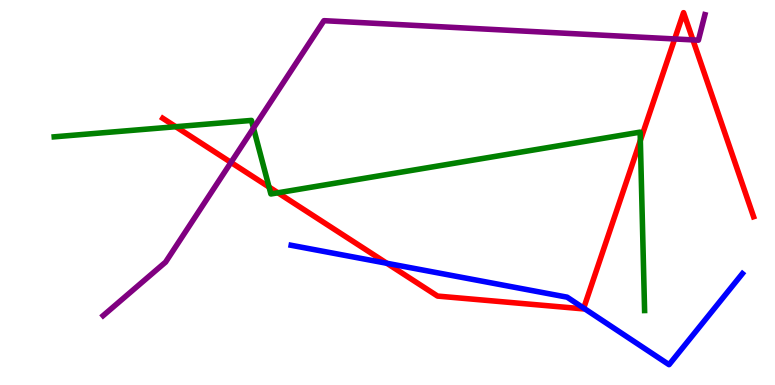[{'lines': ['blue', 'red'], 'intersections': [{'x': 4.99, 'y': 3.16}, {'x': 7.53, 'y': 2.0}]}, {'lines': ['green', 'red'], 'intersections': [{'x': 2.27, 'y': 6.71}, {'x': 3.47, 'y': 5.14}, {'x': 3.59, 'y': 4.99}, {'x': 8.26, 'y': 6.35}]}, {'lines': ['purple', 'red'], 'intersections': [{'x': 2.98, 'y': 5.78}, {'x': 8.71, 'y': 8.99}, {'x': 8.94, 'y': 8.96}]}, {'lines': ['blue', 'green'], 'intersections': []}, {'lines': ['blue', 'purple'], 'intersections': []}, {'lines': ['green', 'purple'], 'intersections': [{'x': 3.27, 'y': 6.67}]}]